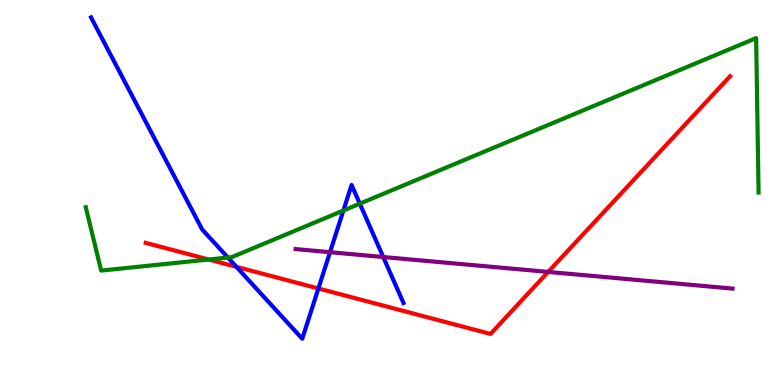[{'lines': ['blue', 'red'], 'intersections': [{'x': 3.05, 'y': 3.07}, {'x': 4.11, 'y': 2.51}]}, {'lines': ['green', 'red'], 'intersections': [{'x': 2.69, 'y': 3.26}]}, {'lines': ['purple', 'red'], 'intersections': [{'x': 7.07, 'y': 2.94}]}, {'lines': ['blue', 'green'], 'intersections': [{'x': 2.94, 'y': 3.31}, {'x': 4.43, 'y': 4.53}, {'x': 4.64, 'y': 4.71}]}, {'lines': ['blue', 'purple'], 'intersections': [{'x': 4.26, 'y': 3.45}, {'x': 4.95, 'y': 3.32}]}, {'lines': ['green', 'purple'], 'intersections': []}]